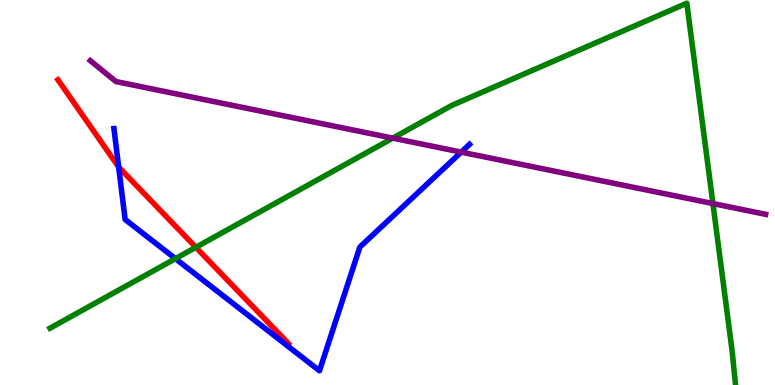[{'lines': ['blue', 'red'], 'intersections': [{'x': 1.53, 'y': 5.66}]}, {'lines': ['green', 'red'], 'intersections': [{'x': 2.53, 'y': 3.58}]}, {'lines': ['purple', 'red'], 'intersections': []}, {'lines': ['blue', 'green'], 'intersections': [{'x': 2.26, 'y': 3.28}]}, {'lines': ['blue', 'purple'], 'intersections': [{'x': 5.95, 'y': 6.05}]}, {'lines': ['green', 'purple'], 'intersections': [{'x': 5.07, 'y': 6.41}, {'x': 9.2, 'y': 4.71}]}]